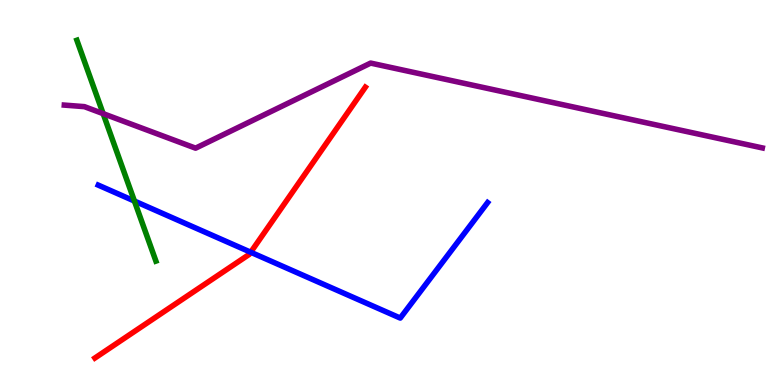[{'lines': ['blue', 'red'], 'intersections': [{'x': 3.24, 'y': 3.45}]}, {'lines': ['green', 'red'], 'intersections': []}, {'lines': ['purple', 'red'], 'intersections': []}, {'lines': ['blue', 'green'], 'intersections': [{'x': 1.73, 'y': 4.78}]}, {'lines': ['blue', 'purple'], 'intersections': []}, {'lines': ['green', 'purple'], 'intersections': [{'x': 1.33, 'y': 7.05}]}]